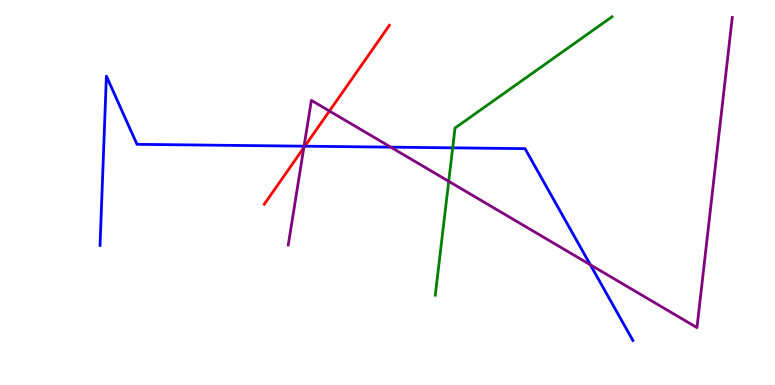[{'lines': ['blue', 'red'], 'intersections': [{'x': 3.93, 'y': 6.2}]}, {'lines': ['green', 'red'], 'intersections': []}, {'lines': ['purple', 'red'], 'intersections': [{'x': 3.92, 'y': 6.16}, {'x': 4.25, 'y': 7.12}]}, {'lines': ['blue', 'green'], 'intersections': [{'x': 5.84, 'y': 6.16}]}, {'lines': ['blue', 'purple'], 'intersections': [{'x': 3.92, 'y': 6.2}, {'x': 5.04, 'y': 6.18}, {'x': 7.62, 'y': 3.12}]}, {'lines': ['green', 'purple'], 'intersections': [{'x': 5.79, 'y': 5.29}]}]